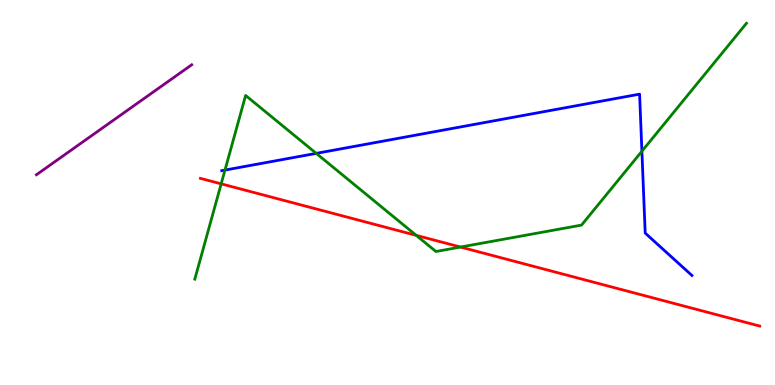[{'lines': ['blue', 'red'], 'intersections': []}, {'lines': ['green', 'red'], 'intersections': [{'x': 2.85, 'y': 5.22}, {'x': 5.37, 'y': 3.89}, {'x': 5.94, 'y': 3.58}]}, {'lines': ['purple', 'red'], 'intersections': []}, {'lines': ['blue', 'green'], 'intersections': [{'x': 2.9, 'y': 5.58}, {'x': 4.08, 'y': 6.02}, {'x': 8.28, 'y': 6.07}]}, {'lines': ['blue', 'purple'], 'intersections': []}, {'lines': ['green', 'purple'], 'intersections': []}]